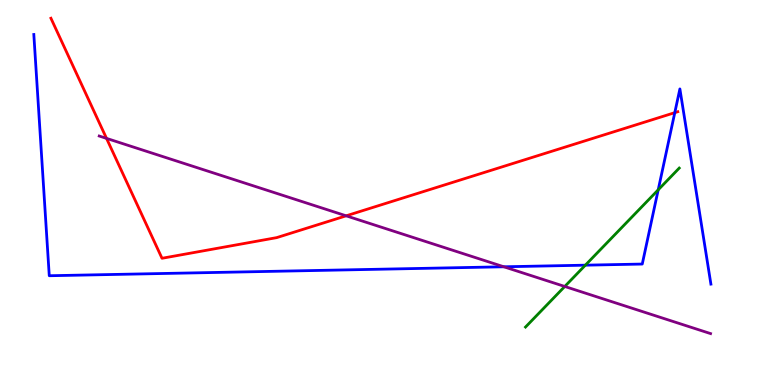[{'lines': ['blue', 'red'], 'intersections': [{'x': 8.71, 'y': 7.07}]}, {'lines': ['green', 'red'], 'intersections': []}, {'lines': ['purple', 'red'], 'intersections': [{'x': 1.37, 'y': 6.41}, {'x': 4.47, 'y': 4.39}]}, {'lines': ['blue', 'green'], 'intersections': [{'x': 7.55, 'y': 3.11}, {'x': 8.49, 'y': 5.07}]}, {'lines': ['blue', 'purple'], 'intersections': [{'x': 6.5, 'y': 3.07}]}, {'lines': ['green', 'purple'], 'intersections': [{'x': 7.29, 'y': 2.56}]}]